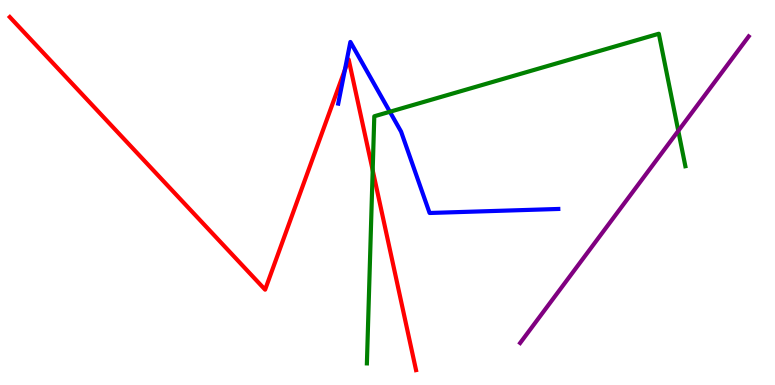[{'lines': ['blue', 'red'], 'intersections': [{'x': 4.45, 'y': 8.19}]}, {'lines': ['green', 'red'], 'intersections': [{'x': 4.81, 'y': 5.58}]}, {'lines': ['purple', 'red'], 'intersections': []}, {'lines': ['blue', 'green'], 'intersections': [{'x': 5.03, 'y': 7.1}]}, {'lines': ['blue', 'purple'], 'intersections': []}, {'lines': ['green', 'purple'], 'intersections': [{'x': 8.75, 'y': 6.6}]}]